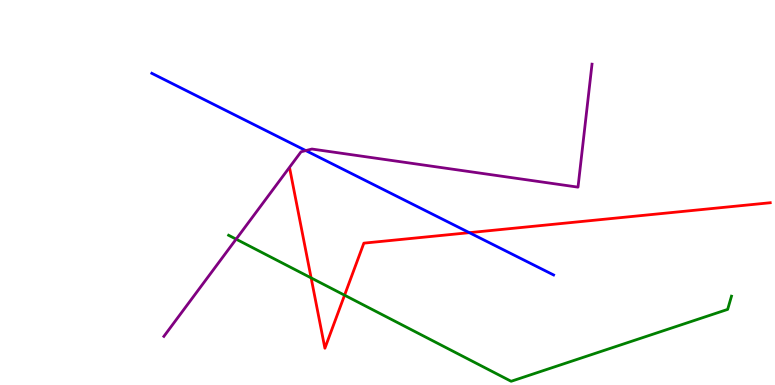[{'lines': ['blue', 'red'], 'intersections': [{'x': 6.06, 'y': 3.96}]}, {'lines': ['green', 'red'], 'intersections': [{'x': 4.01, 'y': 2.78}, {'x': 4.45, 'y': 2.33}]}, {'lines': ['purple', 'red'], 'intersections': []}, {'lines': ['blue', 'green'], 'intersections': []}, {'lines': ['blue', 'purple'], 'intersections': [{'x': 3.95, 'y': 6.09}]}, {'lines': ['green', 'purple'], 'intersections': [{'x': 3.05, 'y': 3.79}]}]